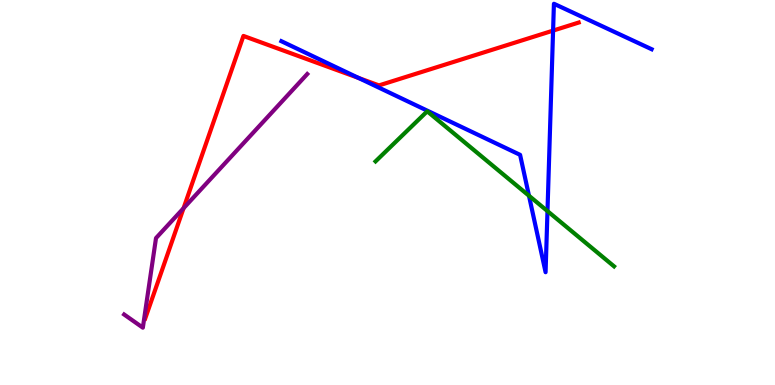[{'lines': ['blue', 'red'], 'intersections': [{'x': 4.63, 'y': 7.97}, {'x': 7.14, 'y': 9.2}]}, {'lines': ['green', 'red'], 'intersections': []}, {'lines': ['purple', 'red'], 'intersections': [{'x': 2.37, 'y': 4.59}]}, {'lines': ['blue', 'green'], 'intersections': [{'x': 6.83, 'y': 4.92}, {'x': 7.06, 'y': 4.52}]}, {'lines': ['blue', 'purple'], 'intersections': []}, {'lines': ['green', 'purple'], 'intersections': []}]